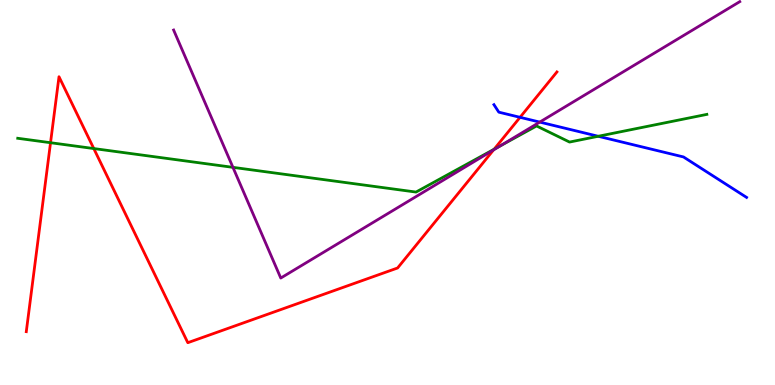[{'lines': ['blue', 'red'], 'intersections': [{'x': 6.71, 'y': 6.95}]}, {'lines': ['green', 'red'], 'intersections': [{'x': 0.652, 'y': 6.29}, {'x': 1.21, 'y': 6.14}, {'x': 6.38, 'y': 6.12}]}, {'lines': ['purple', 'red'], 'intersections': [{'x': 6.37, 'y': 6.11}]}, {'lines': ['blue', 'green'], 'intersections': [{'x': 7.72, 'y': 6.46}]}, {'lines': ['blue', 'purple'], 'intersections': [{'x': 6.96, 'y': 6.83}]}, {'lines': ['green', 'purple'], 'intersections': [{'x': 3.01, 'y': 5.65}, {'x': 6.46, 'y': 6.21}]}]